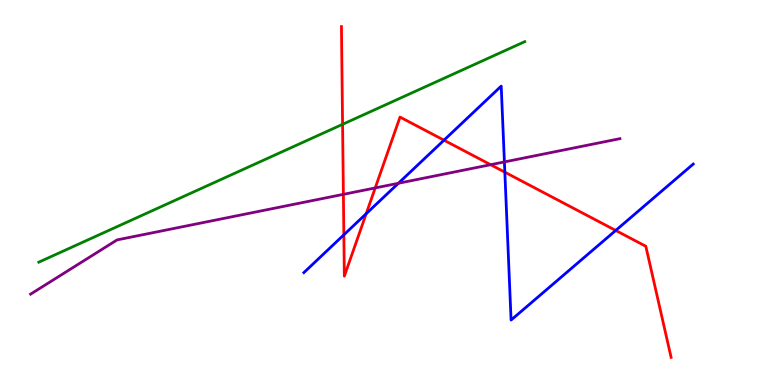[{'lines': ['blue', 'red'], 'intersections': [{'x': 4.44, 'y': 3.9}, {'x': 4.73, 'y': 4.45}, {'x': 5.73, 'y': 6.36}, {'x': 6.51, 'y': 5.53}, {'x': 7.94, 'y': 4.01}]}, {'lines': ['green', 'red'], 'intersections': [{'x': 4.42, 'y': 6.77}]}, {'lines': ['purple', 'red'], 'intersections': [{'x': 4.43, 'y': 4.95}, {'x': 4.84, 'y': 5.12}, {'x': 6.33, 'y': 5.72}]}, {'lines': ['blue', 'green'], 'intersections': []}, {'lines': ['blue', 'purple'], 'intersections': [{'x': 5.14, 'y': 5.24}, {'x': 6.51, 'y': 5.79}]}, {'lines': ['green', 'purple'], 'intersections': []}]